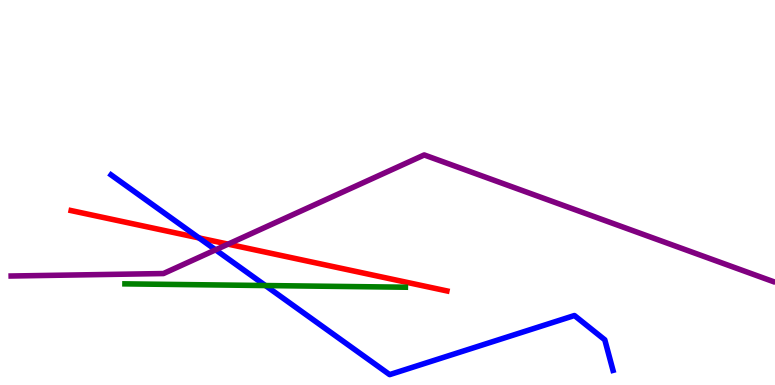[{'lines': ['blue', 'red'], 'intersections': [{'x': 2.57, 'y': 3.82}]}, {'lines': ['green', 'red'], 'intersections': []}, {'lines': ['purple', 'red'], 'intersections': [{'x': 2.94, 'y': 3.66}]}, {'lines': ['blue', 'green'], 'intersections': [{'x': 3.42, 'y': 2.58}]}, {'lines': ['blue', 'purple'], 'intersections': [{'x': 2.78, 'y': 3.51}]}, {'lines': ['green', 'purple'], 'intersections': []}]